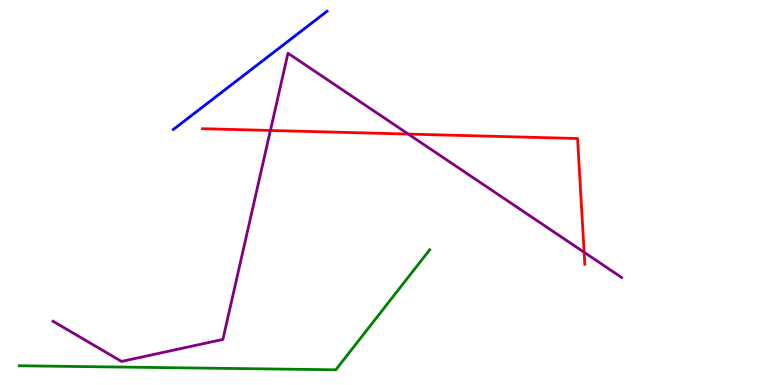[{'lines': ['blue', 'red'], 'intersections': []}, {'lines': ['green', 'red'], 'intersections': []}, {'lines': ['purple', 'red'], 'intersections': [{'x': 3.49, 'y': 6.61}, {'x': 5.27, 'y': 6.52}, {'x': 7.54, 'y': 3.45}]}, {'lines': ['blue', 'green'], 'intersections': []}, {'lines': ['blue', 'purple'], 'intersections': []}, {'lines': ['green', 'purple'], 'intersections': []}]